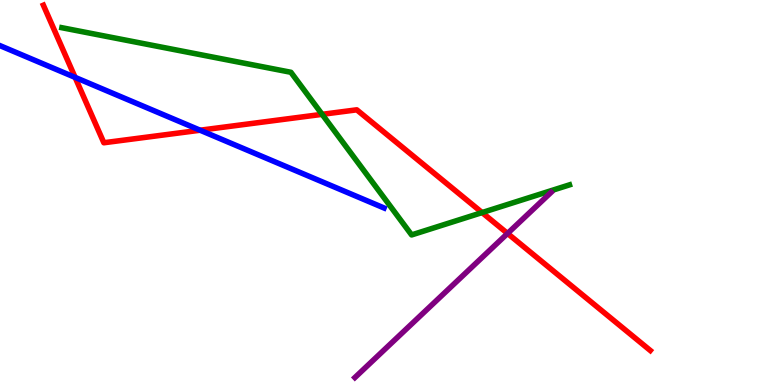[{'lines': ['blue', 'red'], 'intersections': [{'x': 0.969, 'y': 7.99}, {'x': 2.58, 'y': 6.62}]}, {'lines': ['green', 'red'], 'intersections': [{'x': 4.16, 'y': 7.03}, {'x': 6.22, 'y': 4.48}]}, {'lines': ['purple', 'red'], 'intersections': [{'x': 6.55, 'y': 3.94}]}, {'lines': ['blue', 'green'], 'intersections': []}, {'lines': ['blue', 'purple'], 'intersections': []}, {'lines': ['green', 'purple'], 'intersections': []}]